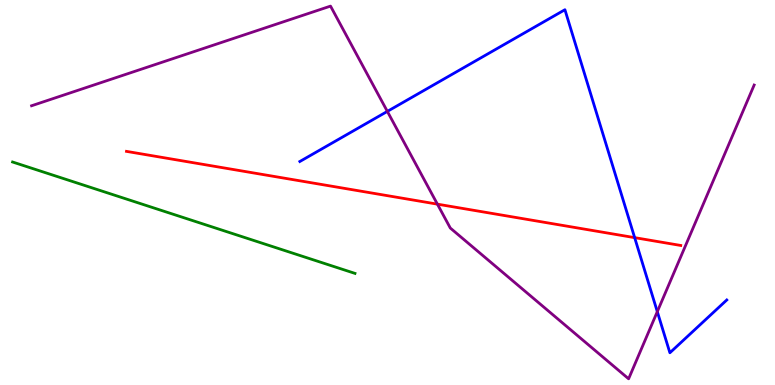[{'lines': ['blue', 'red'], 'intersections': [{'x': 8.19, 'y': 3.83}]}, {'lines': ['green', 'red'], 'intersections': []}, {'lines': ['purple', 'red'], 'intersections': [{'x': 5.64, 'y': 4.7}]}, {'lines': ['blue', 'green'], 'intersections': []}, {'lines': ['blue', 'purple'], 'intersections': [{'x': 5.0, 'y': 7.11}, {'x': 8.48, 'y': 1.9}]}, {'lines': ['green', 'purple'], 'intersections': []}]